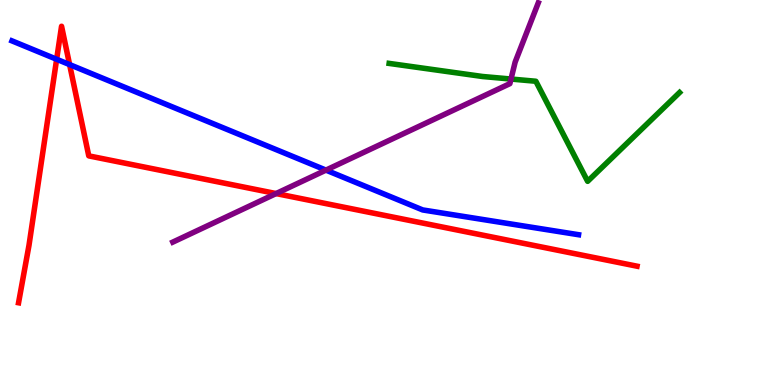[{'lines': ['blue', 'red'], 'intersections': [{'x': 0.731, 'y': 8.46}, {'x': 0.898, 'y': 8.32}]}, {'lines': ['green', 'red'], 'intersections': []}, {'lines': ['purple', 'red'], 'intersections': [{'x': 3.56, 'y': 4.97}]}, {'lines': ['blue', 'green'], 'intersections': []}, {'lines': ['blue', 'purple'], 'intersections': [{'x': 4.21, 'y': 5.58}]}, {'lines': ['green', 'purple'], 'intersections': [{'x': 6.59, 'y': 7.95}]}]